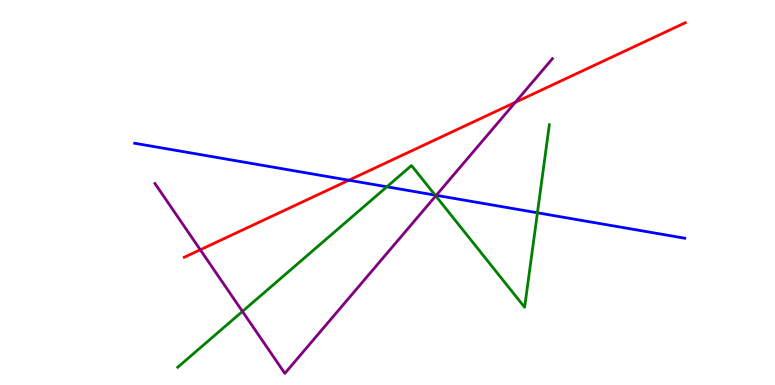[{'lines': ['blue', 'red'], 'intersections': [{'x': 4.5, 'y': 5.32}]}, {'lines': ['green', 'red'], 'intersections': []}, {'lines': ['purple', 'red'], 'intersections': [{'x': 2.58, 'y': 3.51}, {'x': 6.65, 'y': 7.34}]}, {'lines': ['blue', 'green'], 'intersections': [{'x': 4.99, 'y': 5.15}, {'x': 5.61, 'y': 4.93}, {'x': 6.93, 'y': 4.47}]}, {'lines': ['blue', 'purple'], 'intersections': [{'x': 5.63, 'y': 4.93}]}, {'lines': ['green', 'purple'], 'intersections': [{'x': 3.13, 'y': 1.91}, {'x': 5.62, 'y': 4.91}]}]